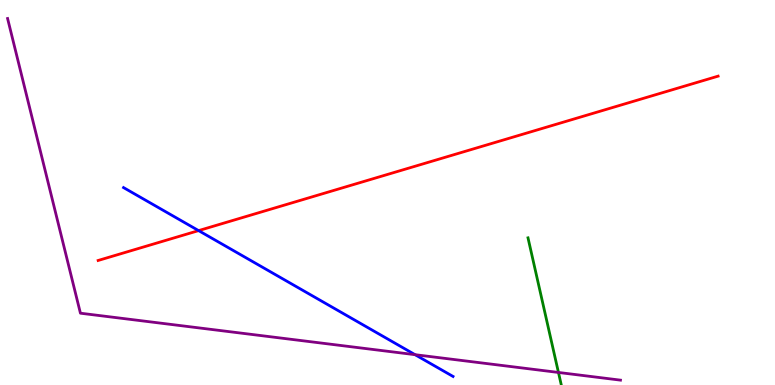[{'lines': ['blue', 'red'], 'intersections': [{'x': 2.56, 'y': 4.01}]}, {'lines': ['green', 'red'], 'intersections': []}, {'lines': ['purple', 'red'], 'intersections': []}, {'lines': ['blue', 'green'], 'intersections': []}, {'lines': ['blue', 'purple'], 'intersections': [{'x': 5.36, 'y': 0.788}]}, {'lines': ['green', 'purple'], 'intersections': [{'x': 7.21, 'y': 0.326}]}]